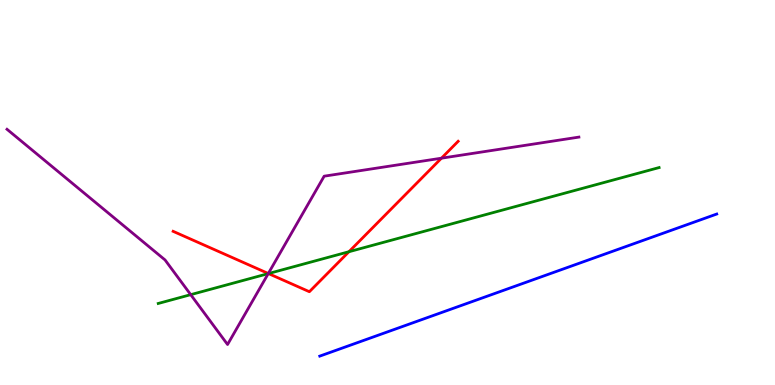[{'lines': ['blue', 'red'], 'intersections': []}, {'lines': ['green', 'red'], 'intersections': [{'x': 3.46, 'y': 2.89}, {'x': 4.5, 'y': 3.46}]}, {'lines': ['purple', 'red'], 'intersections': [{'x': 3.46, 'y': 2.9}, {'x': 5.7, 'y': 5.89}]}, {'lines': ['blue', 'green'], 'intersections': []}, {'lines': ['blue', 'purple'], 'intersections': []}, {'lines': ['green', 'purple'], 'intersections': [{'x': 2.46, 'y': 2.35}, {'x': 3.46, 'y': 2.89}]}]